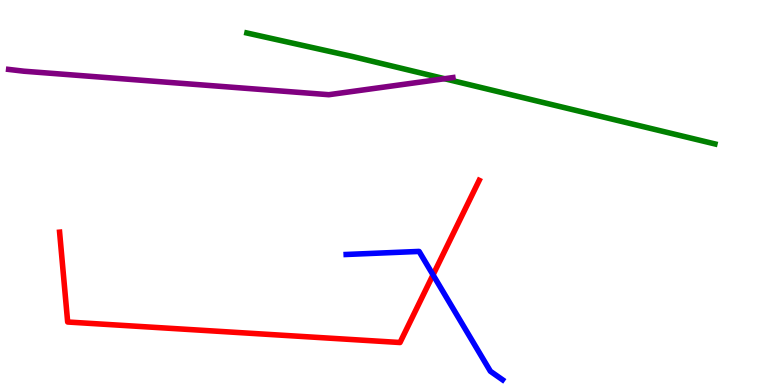[{'lines': ['blue', 'red'], 'intersections': [{'x': 5.59, 'y': 2.86}]}, {'lines': ['green', 'red'], 'intersections': []}, {'lines': ['purple', 'red'], 'intersections': []}, {'lines': ['blue', 'green'], 'intersections': []}, {'lines': ['blue', 'purple'], 'intersections': []}, {'lines': ['green', 'purple'], 'intersections': [{'x': 5.74, 'y': 7.96}]}]